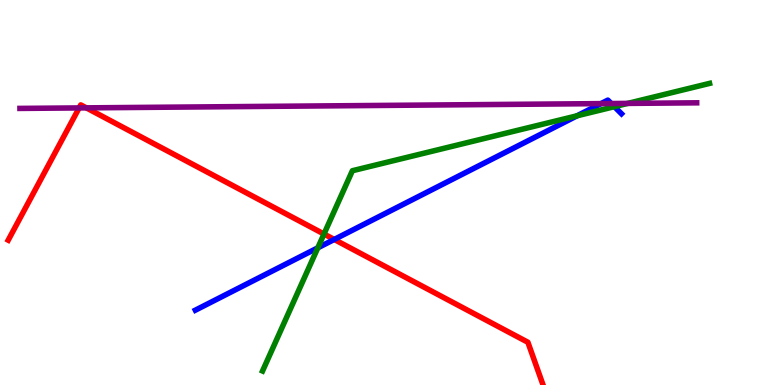[{'lines': ['blue', 'red'], 'intersections': [{'x': 4.31, 'y': 3.78}]}, {'lines': ['green', 'red'], 'intersections': [{'x': 4.18, 'y': 3.92}]}, {'lines': ['purple', 'red'], 'intersections': [{'x': 1.02, 'y': 7.2}, {'x': 1.11, 'y': 7.2}]}, {'lines': ['blue', 'green'], 'intersections': [{'x': 4.1, 'y': 3.56}, {'x': 7.45, 'y': 6.99}, {'x': 7.93, 'y': 7.23}]}, {'lines': ['blue', 'purple'], 'intersections': [{'x': 7.75, 'y': 7.31}, {'x': 7.89, 'y': 7.31}]}, {'lines': ['green', 'purple'], 'intersections': [{'x': 8.1, 'y': 7.31}]}]